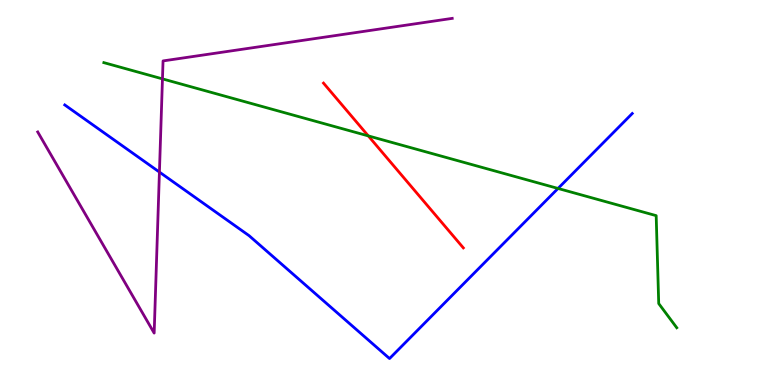[{'lines': ['blue', 'red'], 'intersections': []}, {'lines': ['green', 'red'], 'intersections': [{'x': 4.75, 'y': 6.47}]}, {'lines': ['purple', 'red'], 'intersections': []}, {'lines': ['blue', 'green'], 'intersections': [{'x': 7.2, 'y': 5.11}]}, {'lines': ['blue', 'purple'], 'intersections': [{'x': 2.06, 'y': 5.53}]}, {'lines': ['green', 'purple'], 'intersections': [{'x': 2.1, 'y': 7.95}]}]